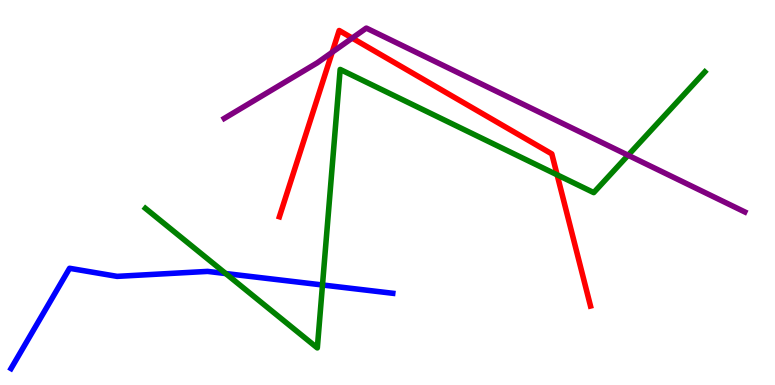[{'lines': ['blue', 'red'], 'intersections': []}, {'lines': ['green', 'red'], 'intersections': [{'x': 7.19, 'y': 5.46}]}, {'lines': ['purple', 'red'], 'intersections': [{'x': 4.29, 'y': 8.64}, {'x': 4.54, 'y': 9.01}]}, {'lines': ['blue', 'green'], 'intersections': [{'x': 2.91, 'y': 2.9}, {'x': 4.16, 'y': 2.6}]}, {'lines': ['blue', 'purple'], 'intersections': []}, {'lines': ['green', 'purple'], 'intersections': [{'x': 8.1, 'y': 5.97}]}]